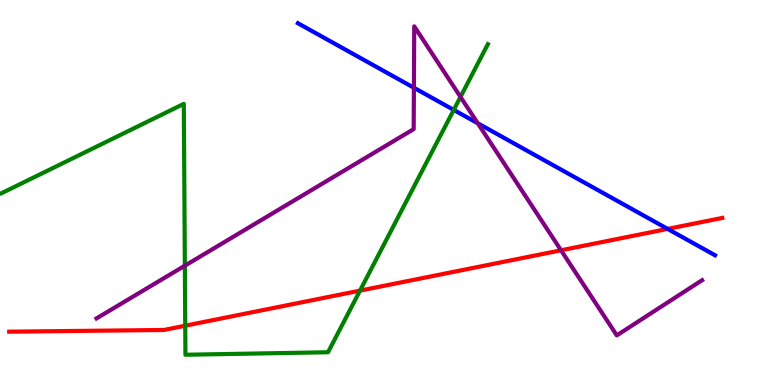[{'lines': ['blue', 'red'], 'intersections': [{'x': 8.61, 'y': 4.05}]}, {'lines': ['green', 'red'], 'intersections': [{'x': 2.39, 'y': 1.54}, {'x': 4.65, 'y': 2.45}]}, {'lines': ['purple', 'red'], 'intersections': [{'x': 7.24, 'y': 3.5}]}, {'lines': ['blue', 'green'], 'intersections': [{'x': 5.85, 'y': 7.14}]}, {'lines': ['blue', 'purple'], 'intersections': [{'x': 5.34, 'y': 7.72}, {'x': 6.16, 'y': 6.8}]}, {'lines': ['green', 'purple'], 'intersections': [{'x': 2.39, 'y': 3.1}, {'x': 5.94, 'y': 7.48}]}]